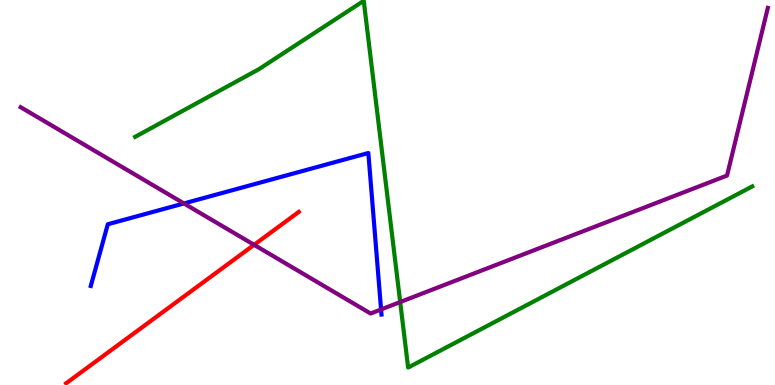[{'lines': ['blue', 'red'], 'intersections': []}, {'lines': ['green', 'red'], 'intersections': []}, {'lines': ['purple', 'red'], 'intersections': [{'x': 3.28, 'y': 3.64}]}, {'lines': ['blue', 'green'], 'intersections': []}, {'lines': ['blue', 'purple'], 'intersections': [{'x': 2.37, 'y': 4.72}, {'x': 4.92, 'y': 1.96}]}, {'lines': ['green', 'purple'], 'intersections': [{'x': 5.16, 'y': 2.15}]}]